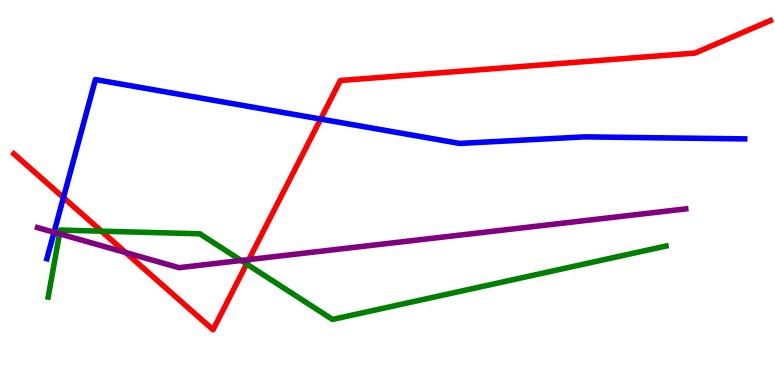[{'lines': ['blue', 'red'], 'intersections': [{'x': 0.819, 'y': 4.87}, {'x': 4.14, 'y': 6.91}]}, {'lines': ['green', 'red'], 'intersections': [{'x': 1.31, 'y': 4.0}, {'x': 3.18, 'y': 3.14}]}, {'lines': ['purple', 'red'], 'intersections': [{'x': 1.62, 'y': 3.44}, {'x': 3.21, 'y': 3.26}]}, {'lines': ['blue', 'green'], 'intersections': []}, {'lines': ['blue', 'purple'], 'intersections': [{'x': 0.697, 'y': 3.97}]}, {'lines': ['green', 'purple'], 'intersections': [{'x': 0.768, 'y': 3.93}, {'x': 3.11, 'y': 3.23}]}]